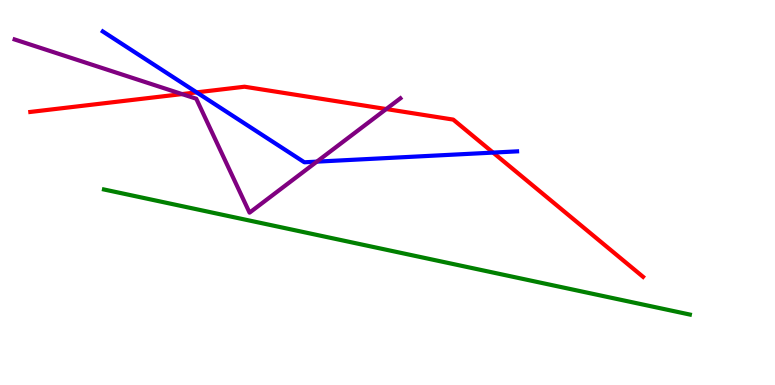[{'lines': ['blue', 'red'], 'intersections': [{'x': 2.54, 'y': 7.6}, {'x': 6.36, 'y': 6.04}]}, {'lines': ['green', 'red'], 'intersections': []}, {'lines': ['purple', 'red'], 'intersections': [{'x': 2.35, 'y': 7.56}, {'x': 4.98, 'y': 7.17}]}, {'lines': ['blue', 'green'], 'intersections': []}, {'lines': ['blue', 'purple'], 'intersections': [{'x': 4.09, 'y': 5.8}]}, {'lines': ['green', 'purple'], 'intersections': []}]